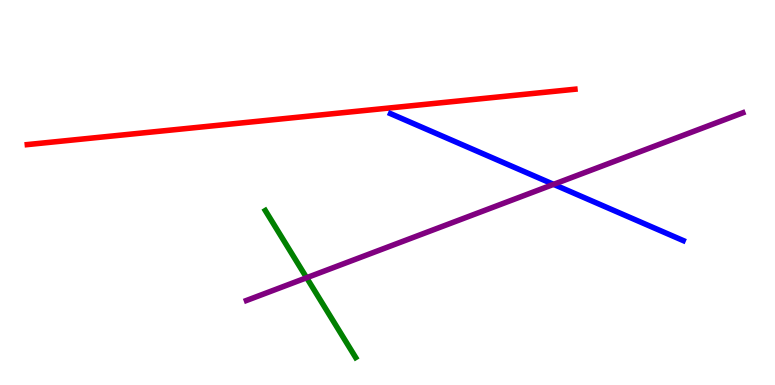[{'lines': ['blue', 'red'], 'intersections': []}, {'lines': ['green', 'red'], 'intersections': []}, {'lines': ['purple', 'red'], 'intersections': []}, {'lines': ['blue', 'green'], 'intersections': []}, {'lines': ['blue', 'purple'], 'intersections': [{'x': 7.14, 'y': 5.21}]}, {'lines': ['green', 'purple'], 'intersections': [{'x': 3.96, 'y': 2.79}]}]